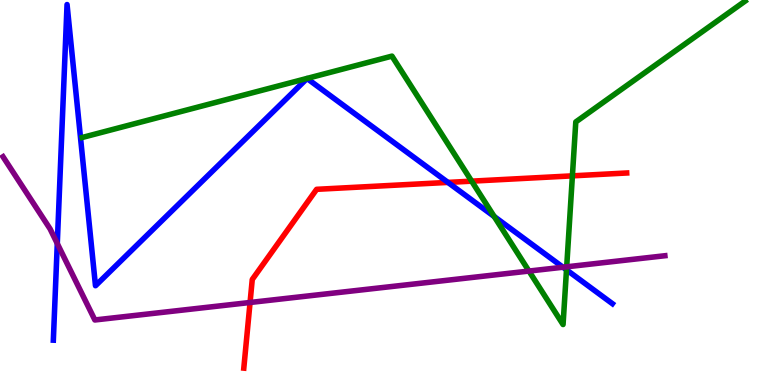[{'lines': ['blue', 'red'], 'intersections': [{'x': 5.78, 'y': 5.26}]}, {'lines': ['green', 'red'], 'intersections': [{'x': 6.09, 'y': 5.29}, {'x': 7.39, 'y': 5.43}]}, {'lines': ['purple', 'red'], 'intersections': [{'x': 3.23, 'y': 2.14}]}, {'lines': ['blue', 'green'], 'intersections': [{'x': 6.38, 'y': 4.38}, {'x': 7.31, 'y': 2.99}]}, {'lines': ['blue', 'purple'], 'intersections': [{'x': 0.739, 'y': 3.67}, {'x': 7.26, 'y': 3.06}]}, {'lines': ['green', 'purple'], 'intersections': [{'x': 6.83, 'y': 2.96}, {'x': 7.31, 'y': 3.07}]}]